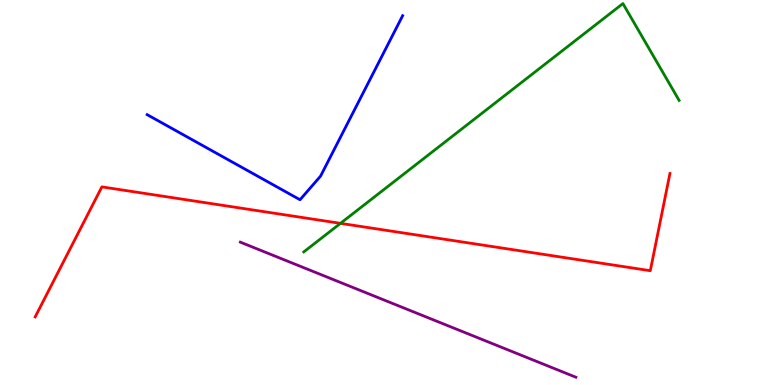[{'lines': ['blue', 'red'], 'intersections': []}, {'lines': ['green', 'red'], 'intersections': [{'x': 4.39, 'y': 4.2}]}, {'lines': ['purple', 'red'], 'intersections': []}, {'lines': ['blue', 'green'], 'intersections': []}, {'lines': ['blue', 'purple'], 'intersections': []}, {'lines': ['green', 'purple'], 'intersections': []}]